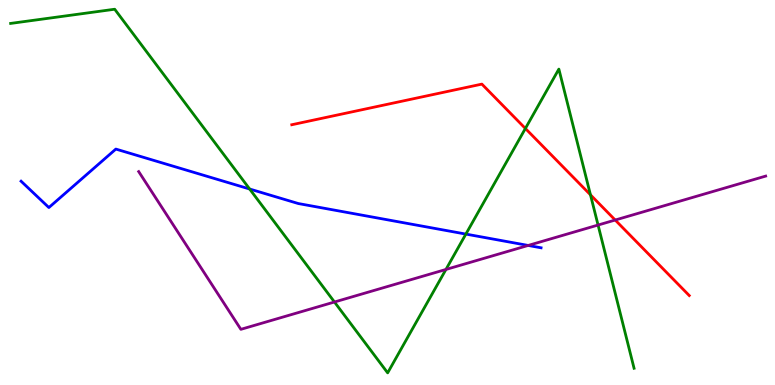[{'lines': ['blue', 'red'], 'intersections': []}, {'lines': ['green', 'red'], 'intersections': [{'x': 6.78, 'y': 6.66}, {'x': 7.62, 'y': 4.94}]}, {'lines': ['purple', 'red'], 'intersections': [{'x': 7.94, 'y': 4.28}]}, {'lines': ['blue', 'green'], 'intersections': [{'x': 3.22, 'y': 5.09}, {'x': 6.01, 'y': 3.92}]}, {'lines': ['blue', 'purple'], 'intersections': [{'x': 6.82, 'y': 3.62}]}, {'lines': ['green', 'purple'], 'intersections': [{'x': 4.32, 'y': 2.16}, {'x': 5.75, 'y': 3.0}, {'x': 7.72, 'y': 4.15}]}]